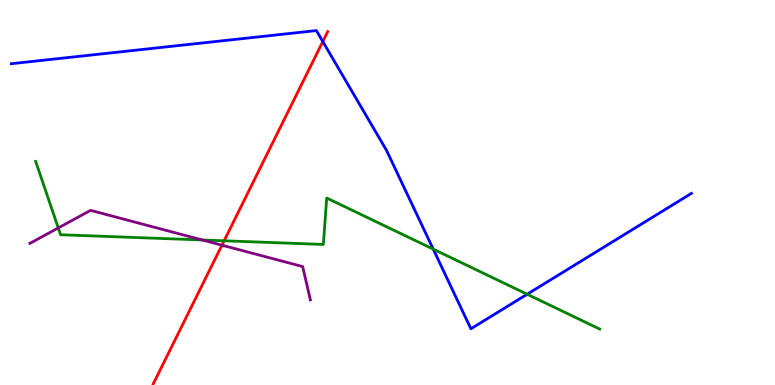[{'lines': ['blue', 'red'], 'intersections': [{'x': 4.17, 'y': 8.92}]}, {'lines': ['green', 'red'], 'intersections': [{'x': 2.89, 'y': 3.75}]}, {'lines': ['purple', 'red'], 'intersections': [{'x': 2.86, 'y': 3.63}]}, {'lines': ['blue', 'green'], 'intersections': [{'x': 5.59, 'y': 3.53}, {'x': 6.8, 'y': 2.36}]}, {'lines': ['blue', 'purple'], 'intersections': []}, {'lines': ['green', 'purple'], 'intersections': [{'x': 0.752, 'y': 4.08}, {'x': 2.61, 'y': 3.77}]}]